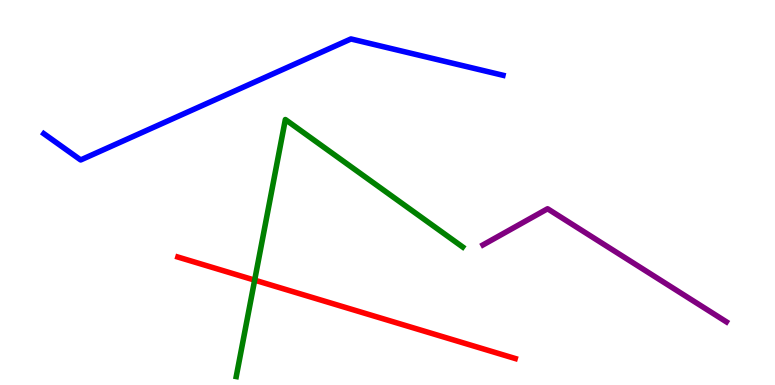[{'lines': ['blue', 'red'], 'intersections': []}, {'lines': ['green', 'red'], 'intersections': [{'x': 3.29, 'y': 2.72}]}, {'lines': ['purple', 'red'], 'intersections': []}, {'lines': ['blue', 'green'], 'intersections': []}, {'lines': ['blue', 'purple'], 'intersections': []}, {'lines': ['green', 'purple'], 'intersections': []}]